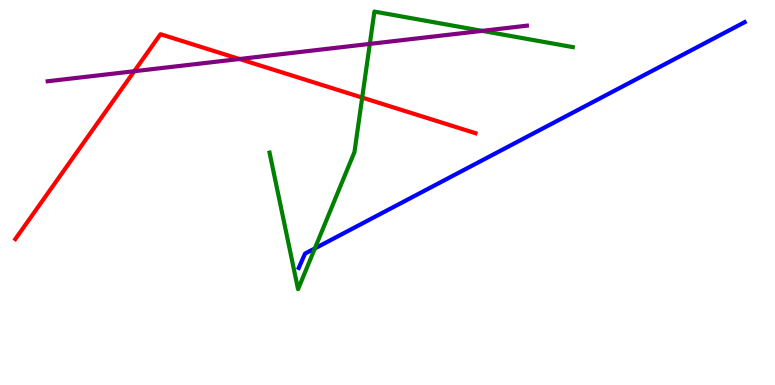[{'lines': ['blue', 'red'], 'intersections': []}, {'lines': ['green', 'red'], 'intersections': [{'x': 4.67, 'y': 7.47}]}, {'lines': ['purple', 'red'], 'intersections': [{'x': 1.73, 'y': 8.15}, {'x': 3.09, 'y': 8.47}]}, {'lines': ['blue', 'green'], 'intersections': [{'x': 4.06, 'y': 3.55}]}, {'lines': ['blue', 'purple'], 'intersections': []}, {'lines': ['green', 'purple'], 'intersections': [{'x': 4.77, 'y': 8.86}, {'x': 6.22, 'y': 9.2}]}]